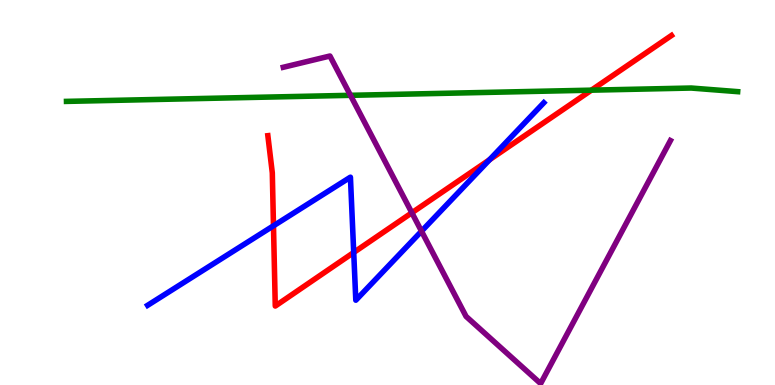[{'lines': ['blue', 'red'], 'intersections': [{'x': 3.53, 'y': 4.14}, {'x': 4.56, 'y': 3.44}, {'x': 6.32, 'y': 5.85}]}, {'lines': ['green', 'red'], 'intersections': [{'x': 7.63, 'y': 7.66}]}, {'lines': ['purple', 'red'], 'intersections': [{'x': 5.31, 'y': 4.47}]}, {'lines': ['blue', 'green'], 'intersections': []}, {'lines': ['blue', 'purple'], 'intersections': [{'x': 5.44, 'y': 3.99}]}, {'lines': ['green', 'purple'], 'intersections': [{'x': 4.52, 'y': 7.52}]}]